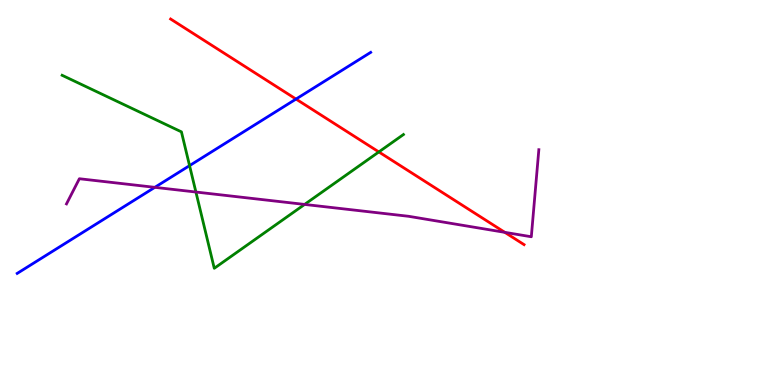[{'lines': ['blue', 'red'], 'intersections': [{'x': 3.82, 'y': 7.43}]}, {'lines': ['green', 'red'], 'intersections': [{'x': 4.89, 'y': 6.05}]}, {'lines': ['purple', 'red'], 'intersections': [{'x': 6.51, 'y': 3.97}]}, {'lines': ['blue', 'green'], 'intersections': [{'x': 2.45, 'y': 5.7}]}, {'lines': ['blue', 'purple'], 'intersections': [{'x': 2.0, 'y': 5.13}]}, {'lines': ['green', 'purple'], 'intersections': [{'x': 2.53, 'y': 5.01}, {'x': 3.93, 'y': 4.69}]}]